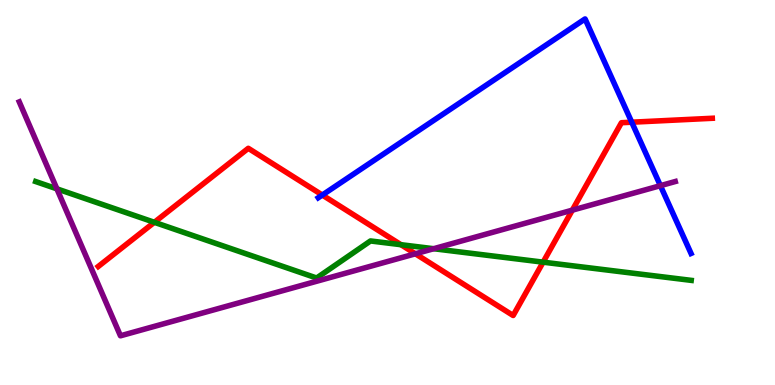[{'lines': ['blue', 'red'], 'intersections': [{'x': 4.16, 'y': 4.93}, {'x': 8.15, 'y': 6.83}]}, {'lines': ['green', 'red'], 'intersections': [{'x': 1.99, 'y': 4.23}, {'x': 5.17, 'y': 3.64}, {'x': 7.01, 'y': 3.19}]}, {'lines': ['purple', 'red'], 'intersections': [{'x': 5.36, 'y': 3.41}, {'x': 7.38, 'y': 4.54}]}, {'lines': ['blue', 'green'], 'intersections': []}, {'lines': ['blue', 'purple'], 'intersections': [{'x': 8.52, 'y': 5.18}]}, {'lines': ['green', 'purple'], 'intersections': [{'x': 0.734, 'y': 5.1}, {'x': 5.6, 'y': 3.54}]}]